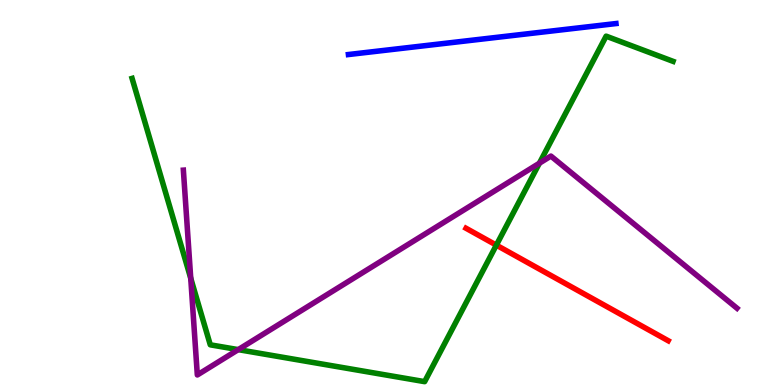[{'lines': ['blue', 'red'], 'intersections': []}, {'lines': ['green', 'red'], 'intersections': [{'x': 6.4, 'y': 3.63}]}, {'lines': ['purple', 'red'], 'intersections': []}, {'lines': ['blue', 'green'], 'intersections': []}, {'lines': ['blue', 'purple'], 'intersections': []}, {'lines': ['green', 'purple'], 'intersections': [{'x': 2.46, 'y': 2.77}, {'x': 3.07, 'y': 0.919}, {'x': 6.96, 'y': 5.76}]}]